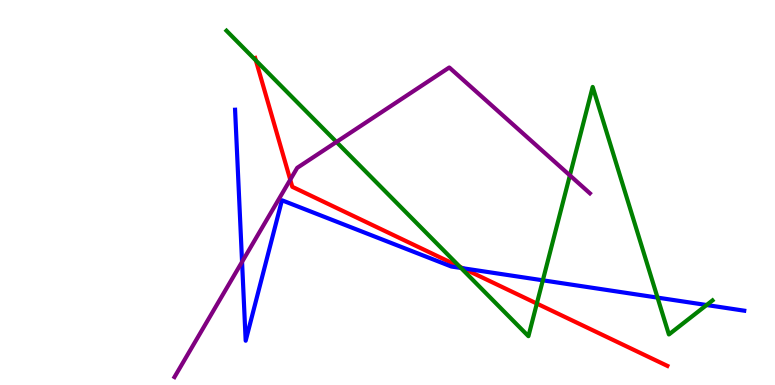[{'lines': ['blue', 'red'], 'intersections': [{'x': 5.97, 'y': 3.03}]}, {'lines': ['green', 'red'], 'intersections': [{'x': 3.3, 'y': 8.43}, {'x': 5.93, 'y': 3.07}, {'x': 6.93, 'y': 2.12}]}, {'lines': ['purple', 'red'], 'intersections': [{'x': 3.75, 'y': 5.33}]}, {'lines': ['blue', 'green'], 'intersections': [{'x': 5.95, 'y': 3.04}, {'x': 7.0, 'y': 2.72}, {'x': 8.48, 'y': 2.27}, {'x': 9.12, 'y': 2.08}]}, {'lines': ['blue', 'purple'], 'intersections': [{'x': 3.12, 'y': 3.2}]}, {'lines': ['green', 'purple'], 'intersections': [{'x': 4.34, 'y': 6.31}, {'x': 7.35, 'y': 5.44}]}]